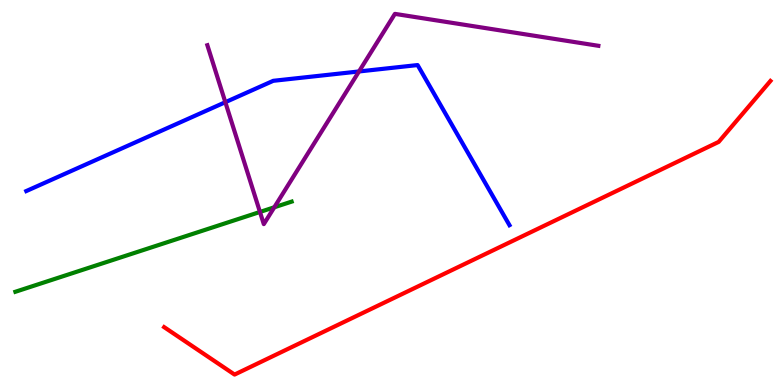[{'lines': ['blue', 'red'], 'intersections': []}, {'lines': ['green', 'red'], 'intersections': []}, {'lines': ['purple', 'red'], 'intersections': []}, {'lines': ['blue', 'green'], 'intersections': []}, {'lines': ['blue', 'purple'], 'intersections': [{'x': 2.91, 'y': 7.35}, {'x': 4.63, 'y': 8.14}]}, {'lines': ['green', 'purple'], 'intersections': [{'x': 3.35, 'y': 4.49}, {'x': 3.54, 'y': 4.62}]}]